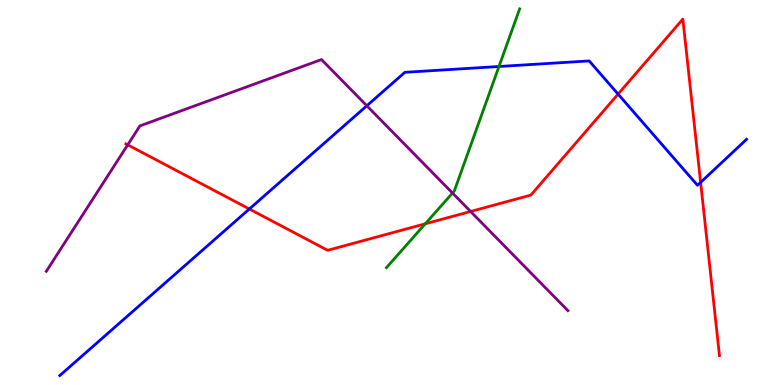[{'lines': ['blue', 'red'], 'intersections': [{'x': 3.22, 'y': 4.57}, {'x': 7.98, 'y': 7.56}, {'x': 9.04, 'y': 5.26}]}, {'lines': ['green', 'red'], 'intersections': [{'x': 5.49, 'y': 4.19}]}, {'lines': ['purple', 'red'], 'intersections': [{'x': 1.65, 'y': 6.24}, {'x': 6.07, 'y': 4.51}]}, {'lines': ['blue', 'green'], 'intersections': [{'x': 6.44, 'y': 8.27}]}, {'lines': ['blue', 'purple'], 'intersections': [{'x': 4.73, 'y': 7.25}]}, {'lines': ['green', 'purple'], 'intersections': [{'x': 5.84, 'y': 4.99}]}]